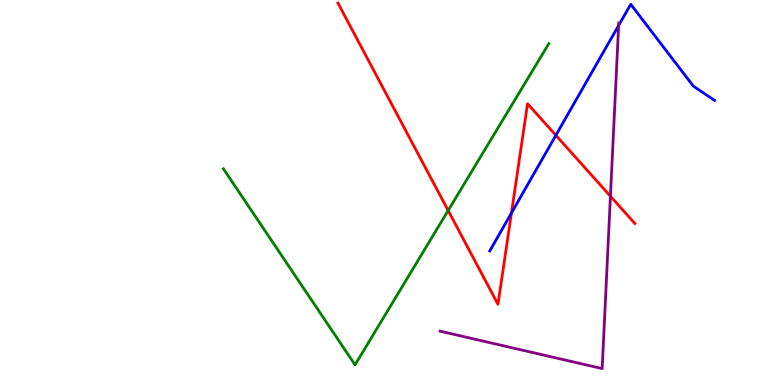[{'lines': ['blue', 'red'], 'intersections': [{'x': 6.6, 'y': 4.47}, {'x': 7.17, 'y': 6.49}]}, {'lines': ['green', 'red'], 'intersections': [{'x': 5.78, 'y': 4.53}]}, {'lines': ['purple', 'red'], 'intersections': [{'x': 7.88, 'y': 4.9}]}, {'lines': ['blue', 'green'], 'intersections': []}, {'lines': ['blue', 'purple'], 'intersections': [{'x': 7.98, 'y': 9.34}]}, {'lines': ['green', 'purple'], 'intersections': []}]